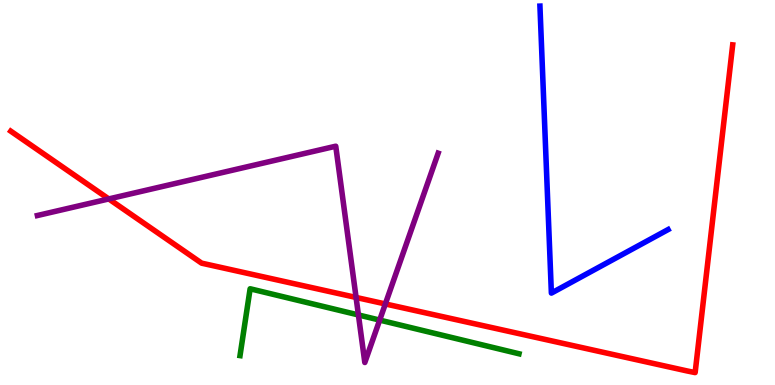[{'lines': ['blue', 'red'], 'intersections': []}, {'lines': ['green', 'red'], 'intersections': []}, {'lines': ['purple', 'red'], 'intersections': [{'x': 1.4, 'y': 4.83}, {'x': 4.59, 'y': 2.27}, {'x': 4.97, 'y': 2.11}]}, {'lines': ['blue', 'green'], 'intersections': []}, {'lines': ['blue', 'purple'], 'intersections': []}, {'lines': ['green', 'purple'], 'intersections': [{'x': 4.62, 'y': 1.82}, {'x': 4.9, 'y': 1.69}]}]